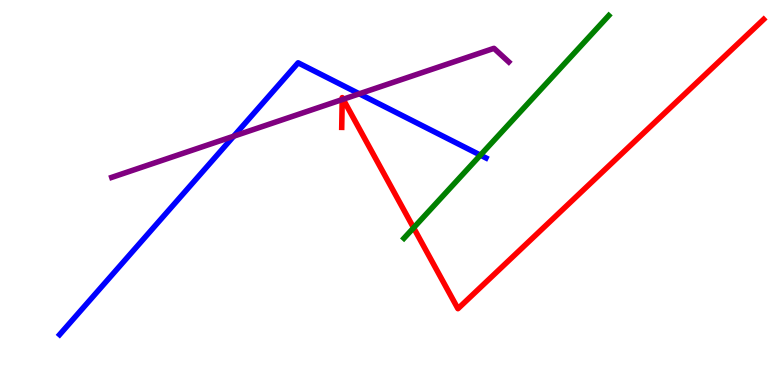[{'lines': ['blue', 'red'], 'intersections': []}, {'lines': ['green', 'red'], 'intersections': [{'x': 5.34, 'y': 4.08}]}, {'lines': ['purple', 'red'], 'intersections': [{'x': 4.42, 'y': 7.41}, {'x': 4.43, 'y': 7.42}]}, {'lines': ['blue', 'green'], 'intersections': [{'x': 6.2, 'y': 5.97}]}, {'lines': ['blue', 'purple'], 'intersections': [{'x': 3.02, 'y': 6.46}, {'x': 4.64, 'y': 7.56}]}, {'lines': ['green', 'purple'], 'intersections': []}]